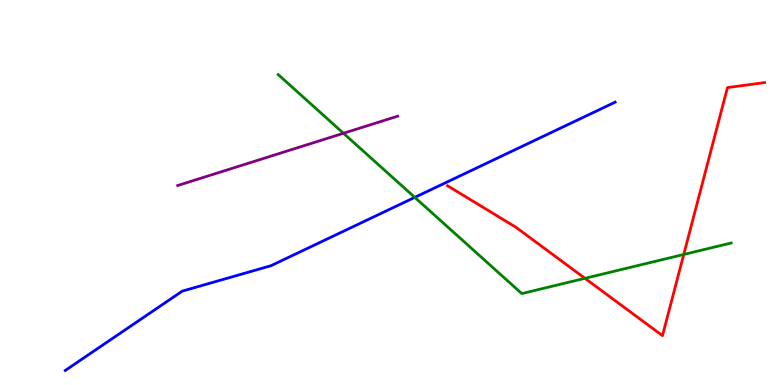[{'lines': ['blue', 'red'], 'intersections': []}, {'lines': ['green', 'red'], 'intersections': [{'x': 7.55, 'y': 2.77}, {'x': 8.82, 'y': 3.39}]}, {'lines': ['purple', 'red'], 'intersections': []}, {'lines': ['blue', 'green'], 'intersections': [{'x': 5.35, 'y': 4.87}]}, {'lines': ['blue', 'purple'], 'intersections': []}, {'lines': ['green', 'purple'], 'intersections': [{'x': 4.43, 'y': 6.54}]}]